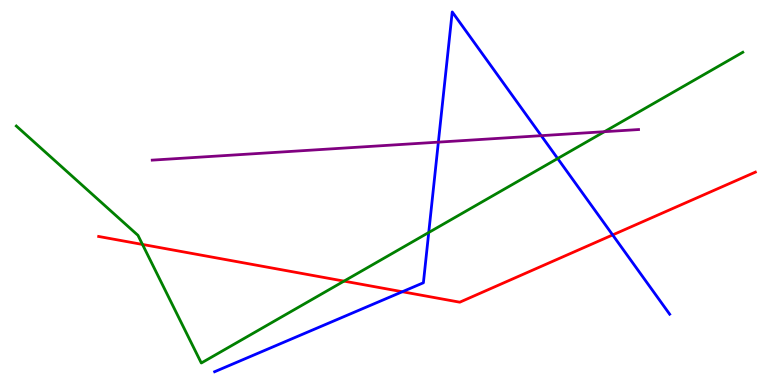[{'lines': ['blue', 'red'], 'intersections': [{'x': 5.19, 'y': 2.42}, {'x': 7.91, 'y': 3.9}]}, {'lines': ['green', 'red'], 'intersections': [{'x': 1.84, 'y': 3.65}, {'x': 4.44, 'y': 2.7}]}, {'lines': ['purple', 'red'], 'intersections': []}, {'lines': ['blue', 'green'], 'intersections': [{'x': 5.53, 'y': 3.96}, {'x': 7.2, 'y': 5.88}]}, {'lines': ['blue', 'purple'], 'intersections': [{'x': 5.66, 'y': 6.31}, {'x': 6.98, 'y': 6.48}]}, {'lines': ['green', 'purple'], 'intersections': [{'x': 7.8, 'y': 6.58}]}]